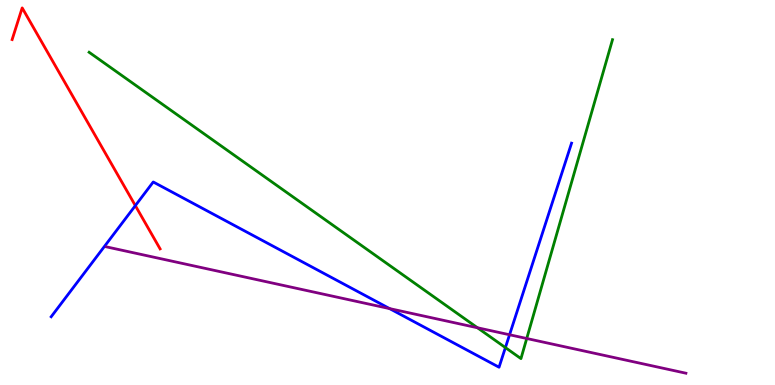[{'lines': ['blue', 'red'], 'intersections': [{'x': 1.75, 'y': 4.66}]}, {'lines': ['green', 'red'], 'intersections': []}, {'lines': ['purple', 'red'], 'intersections': []}, {'lines': ['blue', 'green'], 'intersections': [{'x': 6.52, 'y': 0.972}]}, {'lines': ['blue', 'purple'], 'intersections': [{'x': 5.03, 'y': 1.98}, {'x': 6.57, 'y': 1.31}]}, {'lines': ['green', 'purple'], 'intersections': [{'x': 6.16, 'y': 1.49}, {'x': 6.8, 'y': 1.21}]}]